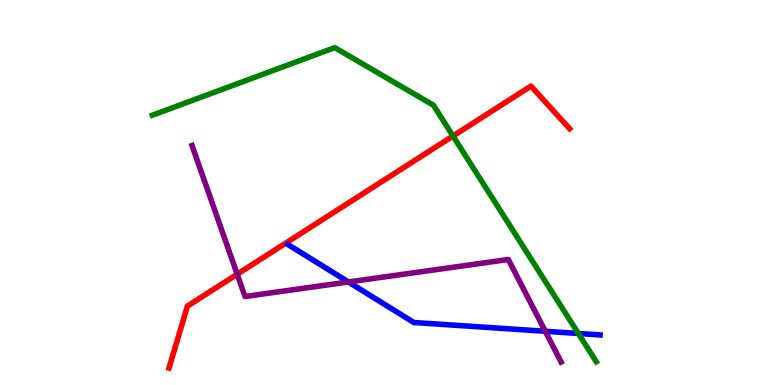[{'lines': ['blue', 'red'], 'intersections': []}, {'lines': ['green', 'red'], 'intersections': [{'x': 5.85, 'y': 6.47}]}, {'lines': ['purple', 'red'], 'intersections': [{'x': 3.06, 'y': 2.88}]}, {'lines': ['blue', 'green'], 'intersections': [{'x': 7.46, 'y': 1.34}]}, {'lines': ['blue', 'purple'], 'intersections': [{'x': 4.5, 'y': 2.68}, {'x': 7.04, 'y': 1.4}]}, {'lines': ['green', 'purple'], 'intersections': []}]